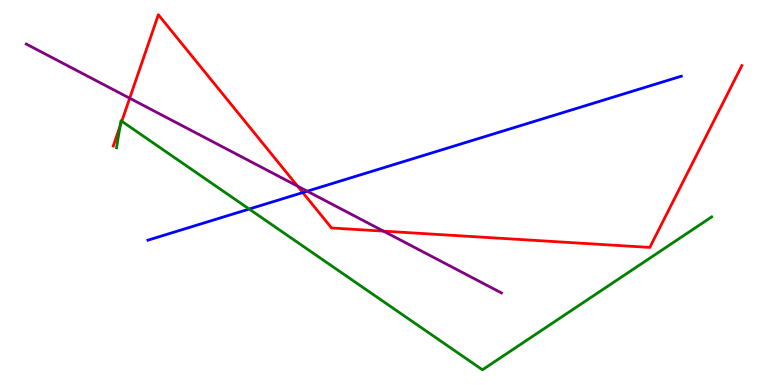[{'lines': ['blue', 'red'], 'intersections': [{'x': 3.91, 'y': 5.0}]}, {'lines': ['green', 'red'], 'intersections': [{'x': 1.55, 'y': 6.72}, {'x': 1.57, 'y': 6.85}]}, {'lines': ['purple', 'red'], 'intersections': [{'x': 1.67, 'y': 7.45}, {'x': 3.84, 'y': 5.17}, {'x': 4.95, 'y': 4.0}]}, {'lines': ['blue', 'green'], 'intersections': [{'x': 3.22, 'y': 4.57}]}, {'lines': ['blue', 'purple'], 'intersections': [{'x': 3.96, 'y': 5.03}]}, {'lines': ['green', 'purple'], 'intersections': []}]